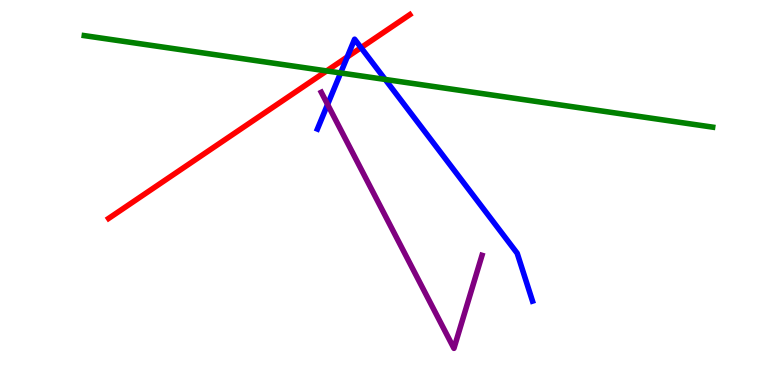[{'lines': ['blue', 'red'], 'intersections': [{'x': 4.48, 'y': 8.52}, {'x': 4.66, 'y': 8.76}]}, {'lines': ['green', 'red'], 'intersections': [{'x': 4.21, 'y': 8.16}]}, {'lines': ['purple', 'red'], 'intersections': []}, {'lines': ['blue', 'green'], 'intersections': [{'x': 4.4, 'y': 8.11}, {'x': 4.97, 'y': 7.94}]}, {'lines': ['blue', 'purple'], 'intersections': [{'x': 4.23, 'y': 7.29}]}, {'lines': ['green', 'purple'], 'intersections': []}]